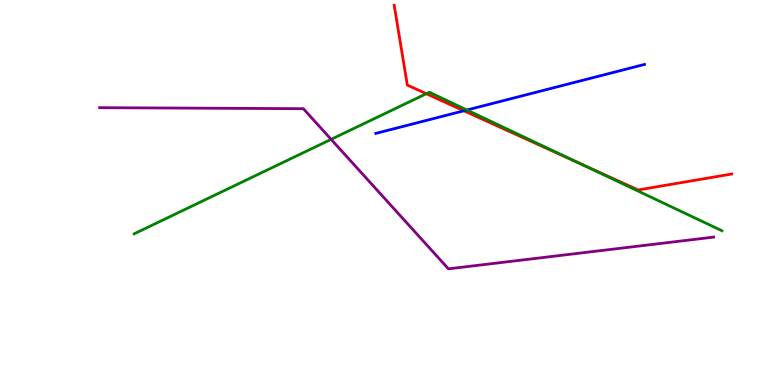[{'lines': ['blue', 'red'], 'intersections': [{'x': 5.99, 'y': 7.12}]}, {'lines': ['green', 'red'], 'intersections': [{'x': 5.5, 'y': 7.57}, {'x': 7.47, 'y': 5.77}]}, {'lines': ['purple', 'red'], 'intersections': []}, {'lines': ['blue', 'green'], 'intersections': [{'x': 6.02, 'y': 7.14}]}, {'lines': ['blue', 'purple'], 'intersections': []}, {'lines': ['green', 'purple'], 'intersections': [{'x': 4.27, 'y': 6.38}]}]